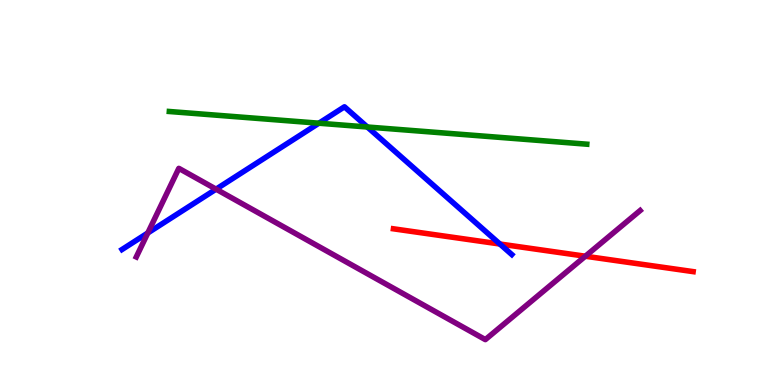[{'lines': ['blue', 'red'], 'intersections': [{'x': 6.45, 'y': 3.66}]}, {'lines': ['green', 'red'], 'intersections': []}, {'lines': ['purple', 'red'], 'intersections': [{'x': 7.55, 'y': 3.34}]}, {'lines': ['blue', 'green'], 'intersections': [{'x': 4.11, 'y': 6.8}, {'x': 4.74, 'y': 6.7}]}, {'lines': ['blue', 'purple'], 'intersections': [{'x': 1.91, 'y': 3.95}, {'x': 2.79, 'y': 5.09}]}, {'lines': ['green', 'purple'], 'intersections': []}]